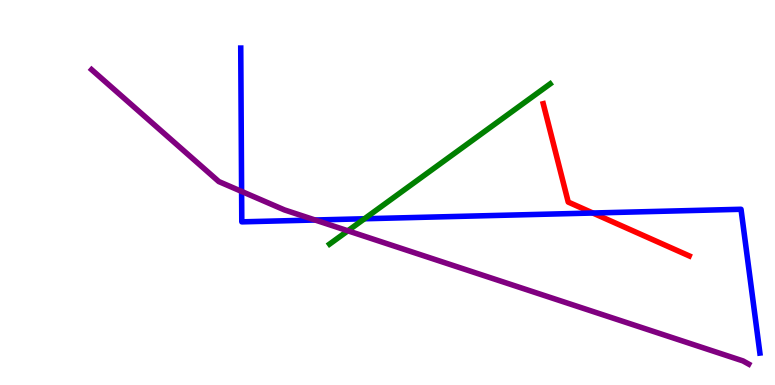[{'lines': ['blue', 'red'], 'intersections': [{'x': 7.65, 'y': 4.47}]}, {'lines': ['green', 'red'], 'intersections': []}, {'lines': ['purple', 'red'], 'intersections': []}, {'lines': ['blue', 'green'], 'intersections': [{'x': 4.7, 'y': 4.32}]}, {'lines': ['blue', 'purple'], 'intersections': [{'x': 3.12, 'y': 5.03}, {'x': 4.07, 'y': 4.29}]}, {'lines': ['green', 'purple'], 'intersections': [{'x': 4.49, 'y': 4.01}]}]